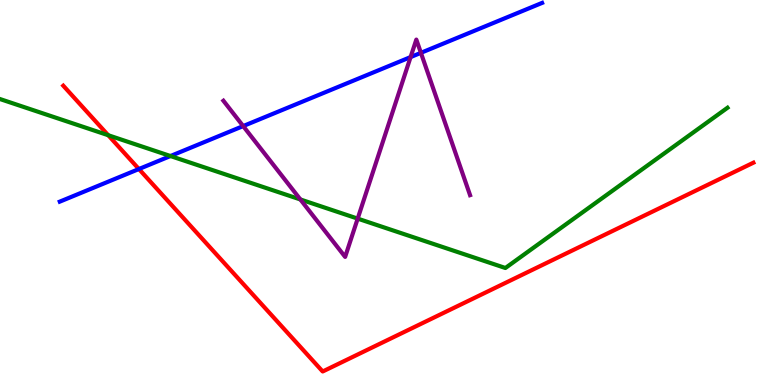[{'lines': ['blue', 'red'], 'intersections': [{'x': 1.79, 'y': 5.61}]}, {'lines': ['green', 'red'], 'intersections': [{'x': 1.4, 'y': 6.49}]}, {'lines': ['purple', 'red'], 'intersections': []}, {'lines': ['blue', 'green'], 'intersections': [{'x': 2.2, 'y': 5.95}]}, {'lines': ['blue', 'purple'], 'intersections': [{'x': 3.14, 'y': 6.73}, {'x': 5.3, 'y': 8.52}, {'x': 5.43, 'y': 8.63}]}, {'lines': ['green', 'purple'], 'intersections': [{'x': 3.88, 'y': 4.82}, {'x': 4.62, 'y': 4.32}]}]